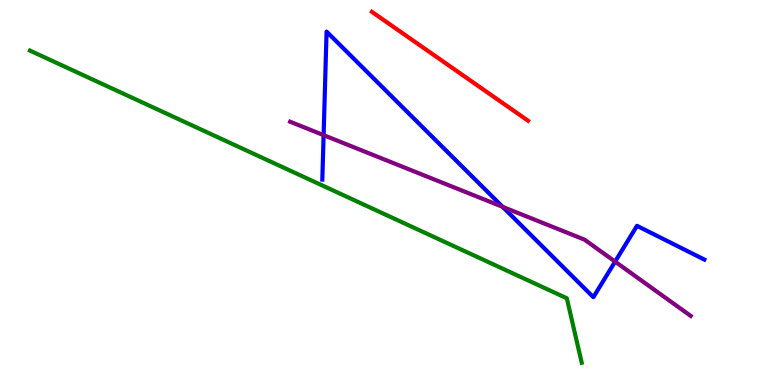[{'lines': ['blue', 'red'], 'intersections': []}, {'lines': ['green', 'red'], 'intersections': []}, {'lines': ['purple', 'red'], 'intersections': []}, {'lines': ['blue', 'green'], 'intersections': []}, {'lines': ['blue', 'purple'], 'intersections': [{'x': 4.18, 'y': 6.49}, {'x': 6.49, 'y': 4.63}, {'x': 7.94, 'y': 3.2}]}, {'lines': ['green', 'purple'], 'intersections': []}]